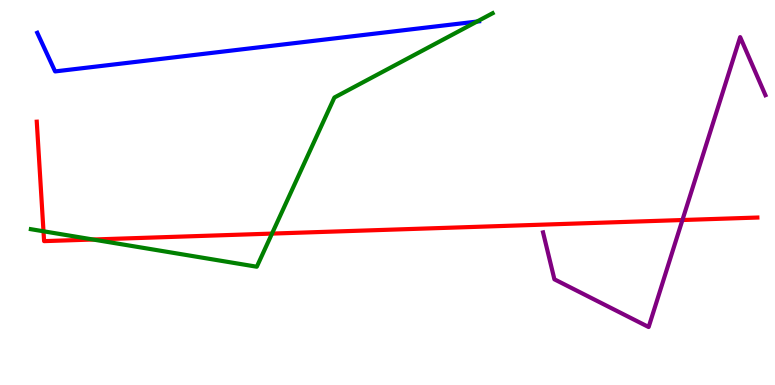[{'lines': ['blue', 'red'], 'intersections': []}, {'lines': ['green', 'red'], 'intersections': [{'x': 0.561, 'y': 3.99}, {'x': 1.2, 'y': 3.78}, {'x': 3.51, 'y': 3.93}]}, {'lines': ['purple', 'red'], 'intersections': [{'x': 8.81, 'y': 4.29}]}, {'lines': ['blue', 'green'], 'intersections': [{'x': 6.15, 'y': 9.44}]}, {'lines': ['blue', 'purple'], 'intersections': []}, {'lines': ['green', 'purple'], 'intersections': []}]